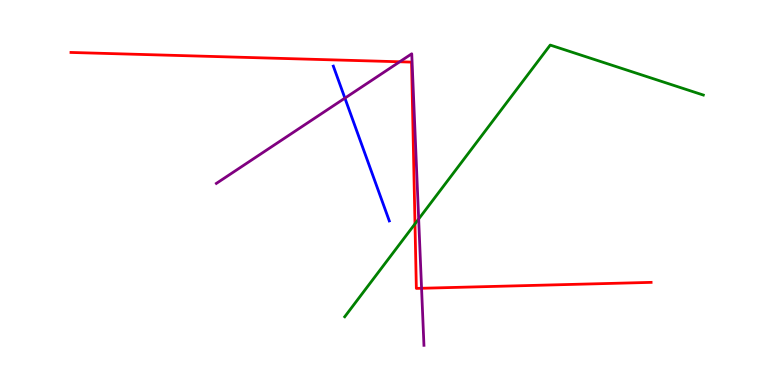[{'lines': ['blue', 'red'], 'intersections': []}, {'lines': ['green', 'red'], 'intersections': [{'x': 5.35, 'y': 4.19}]}, {'lines': ['purple', 'red'], 'intersections': [{'x': 5.16, 'y': 8.4}, {'x': 5.44, 'y': 2.51}]}, {'lines': ['blue', 'green'], 'intersections': []}, {'lines': ['blue', 'purple'], 'intersections': [{'x': 4.45, 'y': 7.45}]}, {'lines': ['green', 'purple'], 'intersections': [{'x': 5.4, 'y': 4.31}]}]